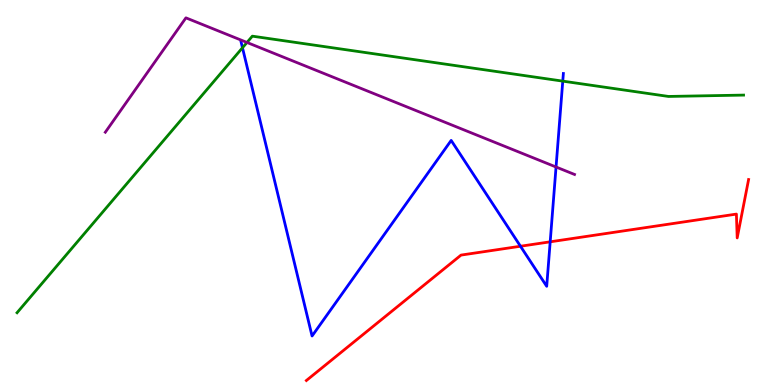[{'lines': ['blue', 'red'], 'intersections': [{'x': 6.72, 'y': 3.6}, {'x': 7.1, 'y': 3.72}]}, {'lines': ['green', 'red'], 'intersections': []}, {'lines': ['purple', 'red'], 'intersections': []}, {'lines': ['blue', 'green'], 'intersections': [{'x': 3.13, 'y': 8.76}, {'x': 7.26, 'y': 7.89}]}, {'lines': ['blue', 'purple'], 'intersections': [{'x': 7.17, 'y': 5.66}]}, {'lines': ['green', 'purple'], 'intersections': [{'x': 3.19, 'y': 8.9}]}]